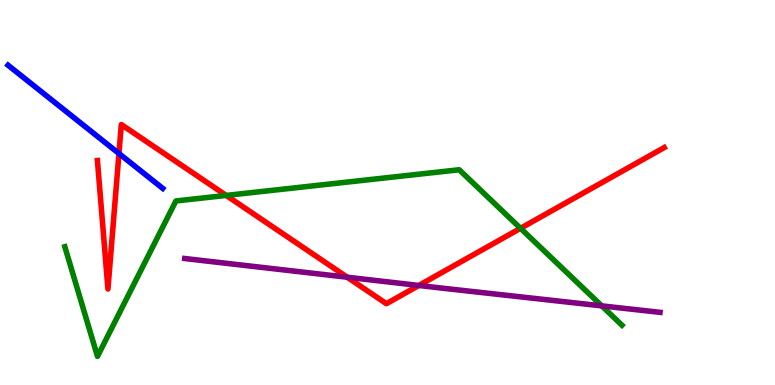[{'lines': ['blue', 'red'], 'intersections': [{'x': 1.53, 'y': 6.01}]}, {'lines': ['green', 'red'], 'intersections': [{'x': 2.92, 'y': 4.92}, {'x': 6.72, 'y': 4.07}]}, {'lines': ['purple', 'red'], 'intersections': [{'x': 4.48, 'y': 2.8}, {'x': 5.4, 'y': 2.59}]}, {'lines': ['blue', 'green'], 'intersections': []}, {'lines': ['blue', 'purple'], 'intersections': []}, {'lines': ['green', 'purple'], 'intersections': [{'x': 7.76, 'y': 2.06}]}]